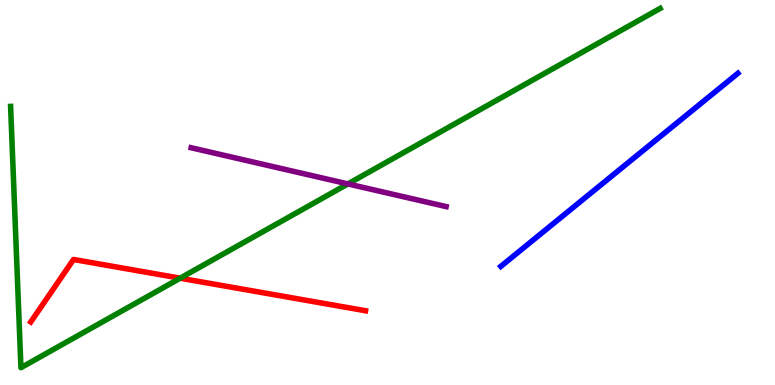[{'lines': ['blue', 'red'], 'intersections': []}, {'lines': ['green', 'red'], 'intersections': [{'x': 2.32, 'y': 2.77}]}, {'lines': ['purple', 'red'], 'intersections': []}, {'lines': ['blue', 'green'], 'intersections': []}, {'lines': ['blue', 'purple'], 'intersections': []}, {'lines': ['green', 'purple'], 'intersections': [{'x': 4.49, 'y': 5.22}]}]